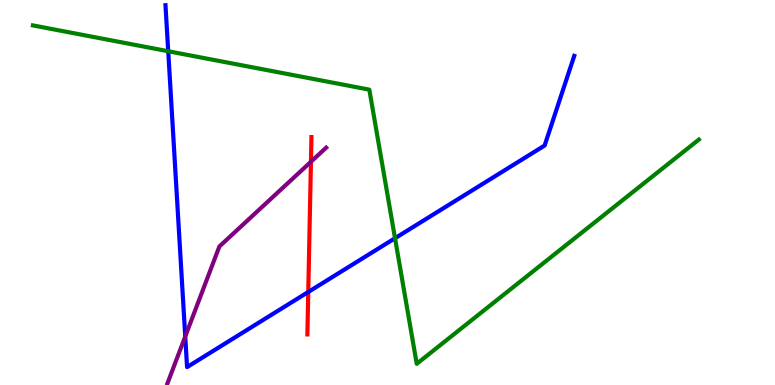[{'lines': ['blue', 'red'], 'intersections': [{'x': 3.98, 'y': 2.42}]}, {'lines': ['green', 'red'], 'intersections': []}, {'lines': ['purple', 'red'], 'intersections': [{'x': 4.01, 'y': 5.8}]}, {'lines': ['blue', 'green'], 'intersections': [{'x': 2.17, 'y': 8.67}, {'x': 5.1, 'y': 3.81}]}, {'lines': ['blue', 'purple'], 'intersections': [{'x': 2.39, 'y': 1.26}]}, {'lines': ['green', 'purple'], 'intersections': []}]